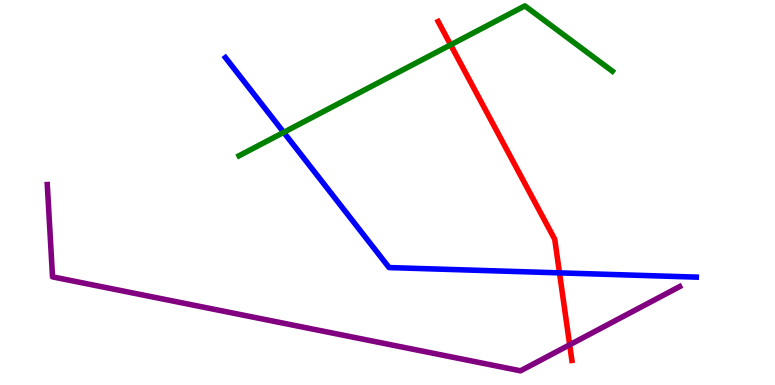[{'lines': ['blue', 'red'], 'intersections': [{'x': 7.22, 'y': 2.91}]}, {'lines': ['green', 'red'], 'intersections': [{'x': 5.81, 'y': 8.84}]}, {'lines': ['purple', 'red'], 'intersections': [{'x': 7.35, 'y': 1.04}]}, {'lines': ['blue', 'green'], 'intersections': [{'x': 3.66, 'y': 6.56}]}, {'lines': ['blue', 'purple'], 'intersections': []}, {'lines': ['green', 'purple'], 'intersections': []}]